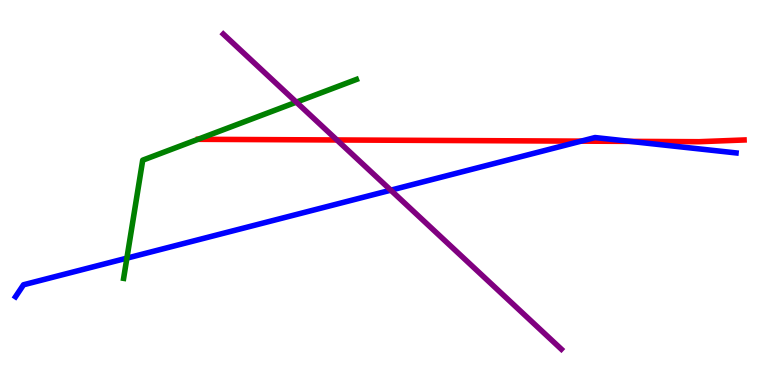[{'lines': ['blue', 'red'], 'intersections': [{'x': 7.5, 'y': 6.33}, {'x': 8.13, 'y': 6.33}]}, {'lines': ['green', 'red'], 'intersections': []}, {'lines': ['purple', 'red'], 'intersections': [{'x': 4.35, 'y': 6.36}]}, {'lines': ['blue', 'green'], 'intersections': [{'x': 1.64, 'y': 3.29}]}, {'lines': ['blue', 'purple'], 'intersections': [{'x': 5.04, 'y': 5.06}]}, {'lines': ['green', 'purple'], 'intersections': [{'x': 3.82, 'y': 7.35}]}]